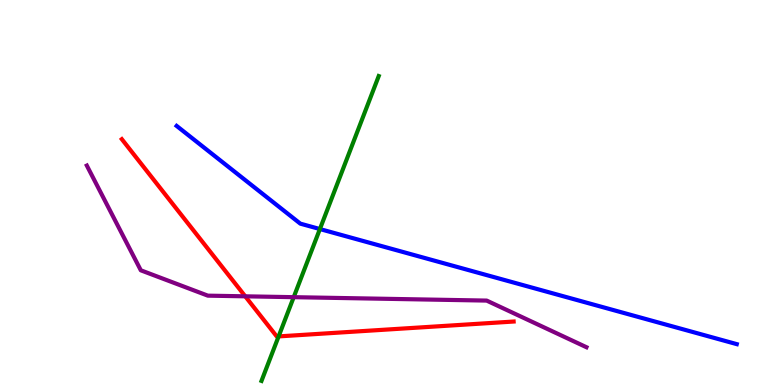[{'lines': ['blue', 'red'], 'intersections': []}, {'lines': ['green', 'red'], 'intersections': [{'x': 3.6, 'y': 1.26}]}, {'lines': ['purple', 'red'], 'intersections': [{'x': 3.16, 'y': 2.3}]}, {'lines': ['blue', 'green'], 'intersections': [{'x': 4.13, 'y': 4.05}]}, {'lines': ['blue', 'purple'], 'intersections': []}, {'lines': ['green', 'purple'], 'intersections': [{'x': 3.79, 'y': 2.28}]}]